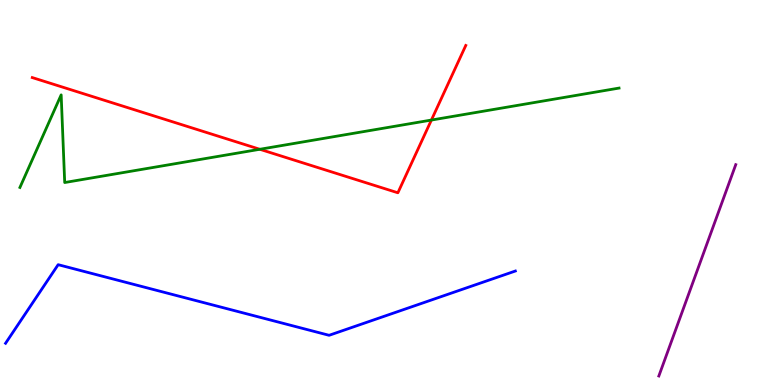[{'lines': ['blue', 'red'], 'intersections': []}, {'lines': ['green', 'red'], 'intersections': [{'x': 3.35, 'y': 6.12}, {'x': 5.57, 'y': 6.88}]}, {'lines': ['purple', 'red'], 'intersections': []}, {'lines': ['blue', 'green'], 'intersections': []}, {'lines': ['blue', 'purple'], 'intersections': []}, {'lines': ['green', 'purple'], 'intersections': []}]